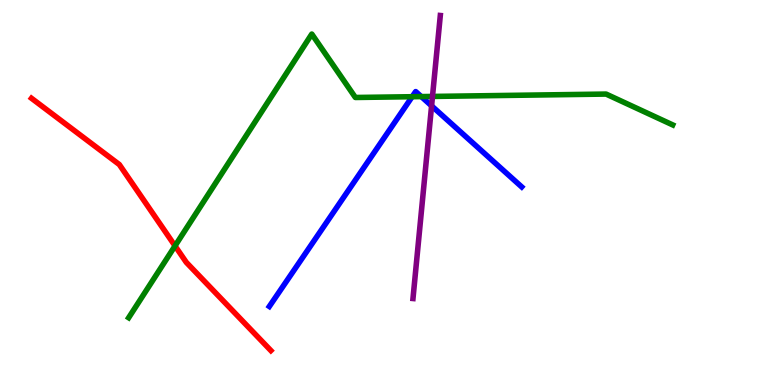[{'lines': ['blue', 'red'], 'intersections': []}, {'lines': ['green', 'red'], 'intersections': [{'x': 2.26, 'y': 3.61}]}, {'lines': ['purple', 'red'], 'intersections': []}, {'lines': ['blue', 'green'], 'intersections': [{'x': 5.32, 'y': 7.49}, {'x': 5.44, 'y': 7.49}]}, {'lines': ['blue', 'purple'], 'intersections': [{'x': 5.57, 'y': 7.25}]}, {'lines': ['green', 'purple'], 'intersections': [{'x': 5.58, 'y': 7.5}]}]